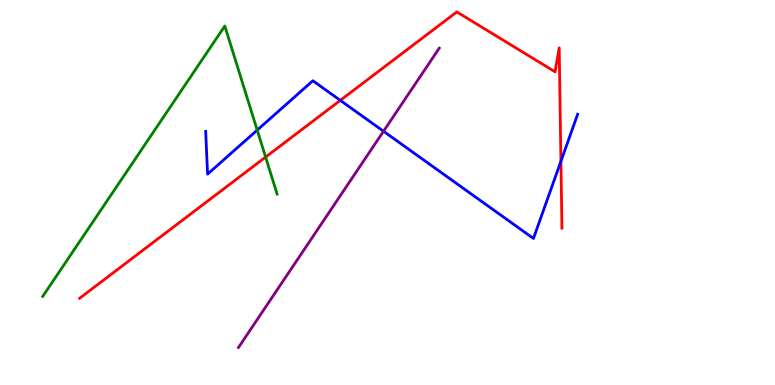[{'lines': ['blue', 'red'], 'intersections': [{'x': 4.39, 'y': 7.39}, {'x': 7.24, 'y': 5.81}]}, {'lines': ['green', 'red'], 'intersections': [{'x': 3.43, 'y': 5.92}]}, {'lines': ['purple', 'red'], 'intersections': []}, {'lines': ['blue', 'green'], 'intersections': [{'x': 3.32, 'y': 6.62}]}, {'lines': ['blue', 'purple'], 'intersections': [{'x': 4.95, 'y': 6.59}]}, {'lines': ['green', 'purple'], 'intersections': []}]